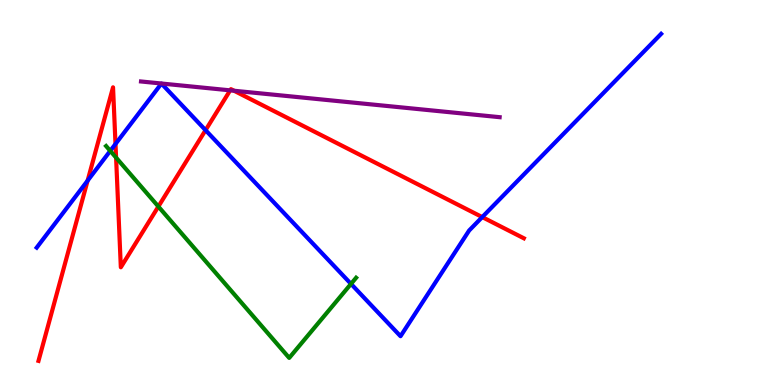[{'lines': ['blue', 'red'], 'intersections': [{'x': 1.13, 'y': 5.31}, {'x': 1.49, 'y': 6.26}, {'x': 2.65, 'y': 6.62}, {'x': 6.22, 'y': 4.36}]}, {'lines': ['green', 'red'], 'intersections': [{'x': 1.5, 'y': 5.91}, {'x': 2.04, 'y': 4.64}]}, {'lines': ['purple', 'red'], 'intersections': [{'x': 2.97, 'y': 7.65}, {'x': 3.02, 'y': 7.64}]}, {'lines': ['blue', 'green'], 'intersections': [{'x': 1.42, 'y': 6.08}, {'x': 4.53, 'y': 2.63}]}, {'lines': ['blue', 'purple'], 'intersections': []}, {'lines': ['green', 'purple'], 'intersections': []}]